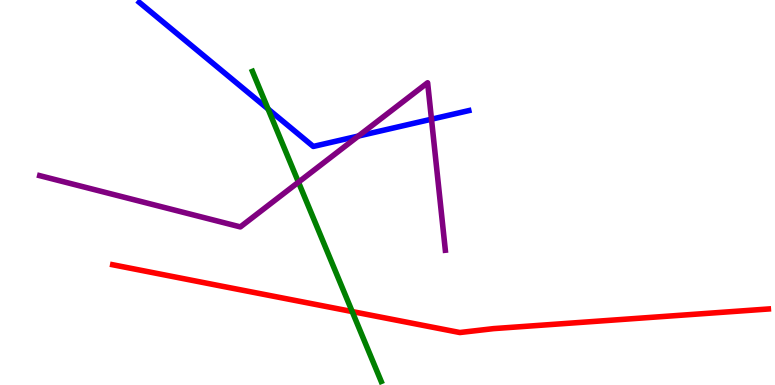[{'lines': ['blue', 'red'], 'intersections': []}, {'lines': ['green', 'red'], 'intersections': [{'x': 4.54, 'y': 1.91}]}, {'lines': ['purple', 'red'], 'intersections': []}, {'lines': ['blue', 'green'], 'intersections': [{'x': 3.46, 'y': 7.17}]}, {'lines': ['blue', 'purple'], 'intersections': [{'x': 4.62, 'y': 6.47}, {'x': 5.57, 'y': 6.9}]}, {'lines': ['green', 'purple'], 'intersections': [{'x': 3.85, 'y': 5.27}]}]